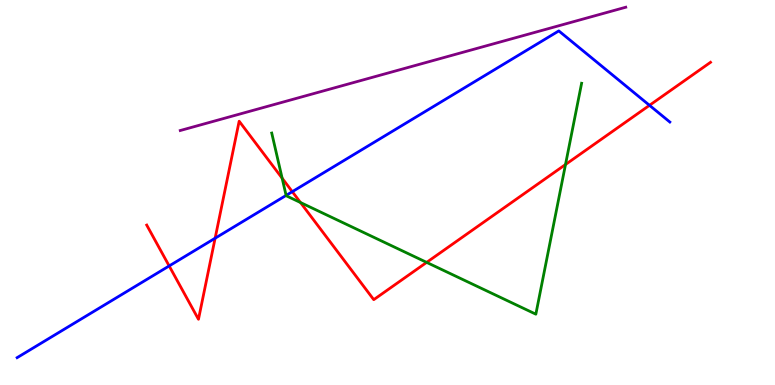[{'lines': ['blue', 'red'], 'intersections': [{'x': 2.18, 'y': 3.09}, {'x': 2.78, 'y': 3.81}, {'x': 3.77, 'y': 5.02}, {'x': 8.38, 'y': 7.26}]}, {'lines': ['green', 'red'], 'intersections': [{'x': 3.64, 'y': 5.37}, {'x': 3.88, 'y': 4.74}, {'x': 5.51, 'y': 3.18}, {'x': 7.3, 'y': 5.73}]}, {'lines': ['purple', 'red'], 'intersections': []}, {'lines': ['blue', 'green'], 'intersections': [{'x': 3.69, 'y': 4.92}]}, {'lines': ['blue', 'purple'], 'intersections': []}, {'lines': ['green', 'purple'], 'intersections': []}]